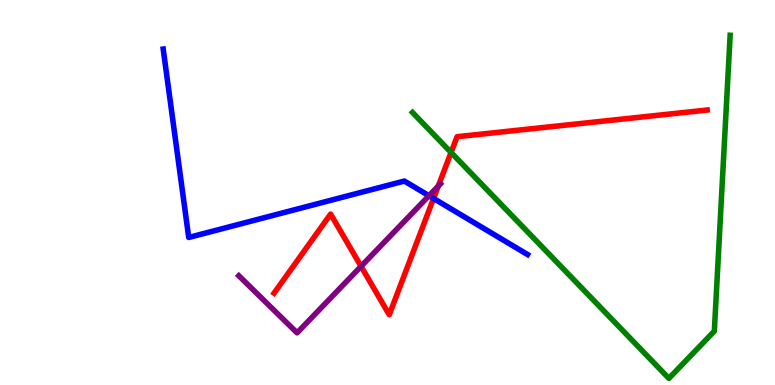[{'lines': ['blue', 'red'], 'intersections': [{'x': 5.59, 'y': 4.85}]}, {'lines': ['green', 'red'], 'intersections': [{'x': 5.82, 'y': 6.04}]}, {'lines': ['purple', 'red'], 'intersections': [{'x': 4.66, 'y': 3.08}, {'x': 5.65, 'y': 5.17}]}, {'lines': ['blue', 'green'], 'intersections': []}, {'lines': ['blue', 'purple'], 'intersections': [{'x': 5.54, 'y': 4.92}]}, {'lines': ['green', 'purple'], 'intersections': []}]